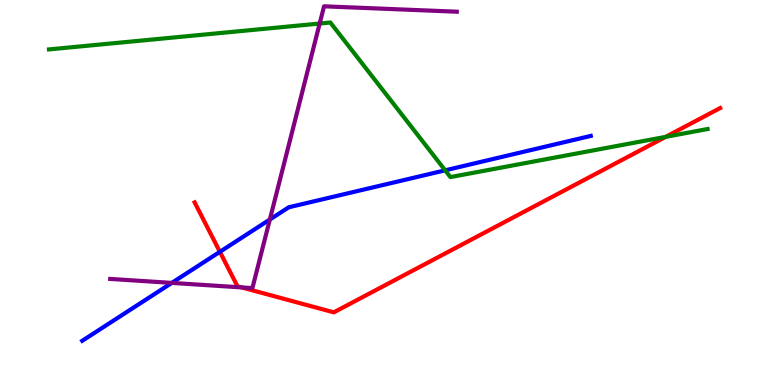[{'lines': ['blue', 'red'], 'intersections': [{'x': 2.84, 'y': 3.46}]}, {'lines': ['green', 'red'], 'intersections': [{'x': 8.59, 'y': 6.45}]}, {'lines': ['purple', 'red'], 'intersections': [{'x': 3.12, 'y': 2.53}]}, {'lines': ['blue', 'green'], 'intersections': [{'x': 5.74, 'y': 5.58}]}, {'lines': ['blue', 'purple'], 'intersections': [{'x': 2.22, 'y': 2.65}, {'x': 3.48, 'y': 4.3}]}, {'lines': ['green', 'purple'], 'intersections': [{'x': 4.12, 'y': 9.39}]}]